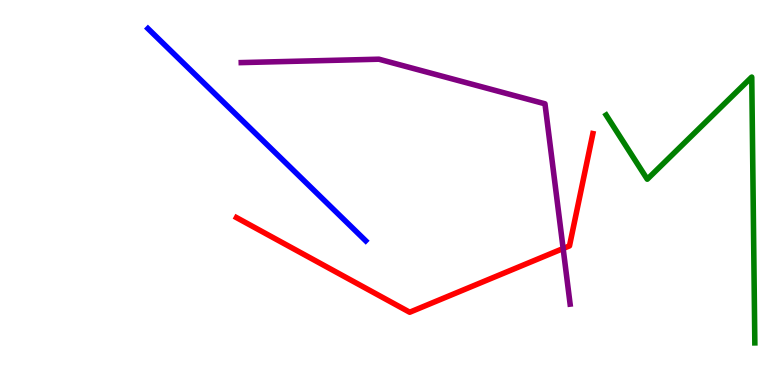[{'lines': ['blue', 'red'], 'intersections': []}, {'lines': ['green', 'red'], 'intersections': []}, {'lines': ['purple', 'red'], 'intersections': [{'x': 7.27, 'y': 3.54}]}, {'lines': ['blue', 'green'], 'intersections': []}, {'lines': ['blue', 'purple'], 'intersections': []}, {'lines': ['green', 'purple'], 'intersections': []}]